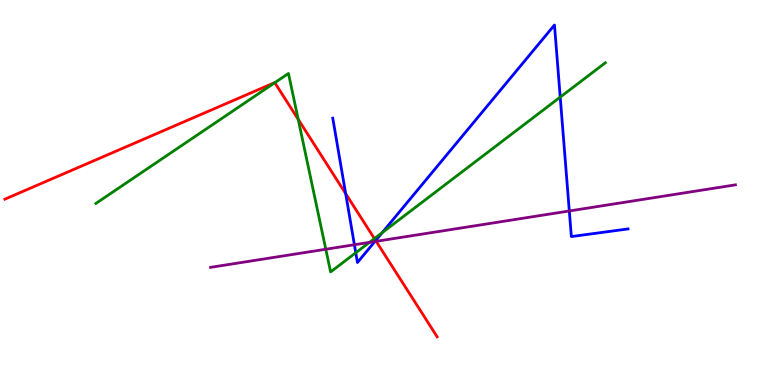[{'lines': ['blue', 'red'], 'intersections': [{'x': 4.46, 'y': 4.97}, {'x': 4.85, 'y': 3.75}]}, {'lines': ['green', 'red'], 'intersections': [{'x': 3.55, 'y': 7.85}, {'x': 3.85, 'y': 6.9}, {'x': 4.83, 'y': 3.8}]}, {'lines': ['purple', 'red'], 'intersections': [{'x': 4.85, 'y': 3.73}]}, {'lines': ['blue', 'green'], 'intersections': [{'x': 4.59, 'y': 3.43}, {'x': 4.93, 'y': 3.96}, {'x': 7.23, 'y': 7.48}]}, {'lines': ['blue', 'purple'], 'intersections': [{'x': 4.57, 'y': 3.64}, {'x': 4.84, 'y': 3.73}, {'x': 7.35, 'y': 4.52}]}, {'lines': ['green', 'purple'], 'intersections': [{'x': 4.2, 'y': 3.53}, {'x': 4.77, 'y': 3.7}]}]